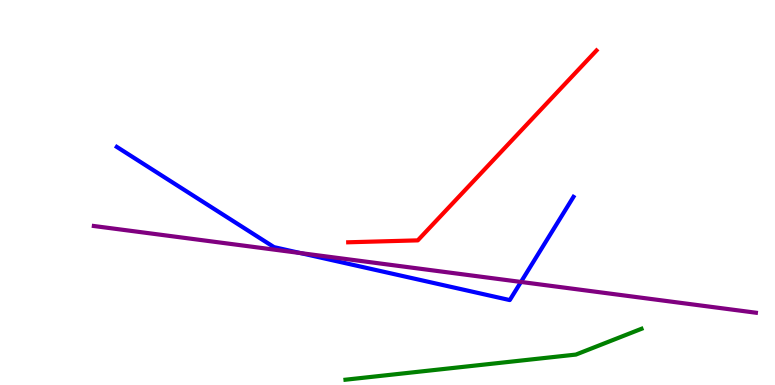[{'lines': ['blue', 'red'], 'intersections': []}, {'lines': ['green', 'red'], 'intersections': []}, {'lines': ['purple', 'red'], 'intersections': []}, {'lines': ['blue', 'green'], 'intersections': []}, {'lines': ['blue', 'purple'], 'intersections': [{'x': 3.88, 'y': 3.43}, {'x': 6.72, 'y': 2.68}]}, {'lines': ['green', 'purple'], 'intersections': []}]